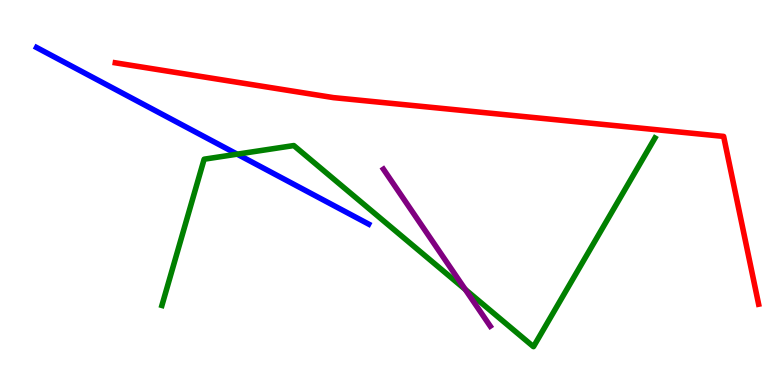[{'lines': ['blue', 'red'], 'intersections': []}, {'lines': ['green', 'red'], 'intersections': []}, {'lines': ['purple', 'red'], 'intersections': []}, {'lines': ['blue', 'green'], 'intersections': [{'x': 3.06, 'y': 6.0}]}, {'lines': ['blue', 'purple'], 'intersections': []}, {'lines': ['green', 'purple'], 'intersections': [{'x': 6.0, 'y': 2.48}]}]